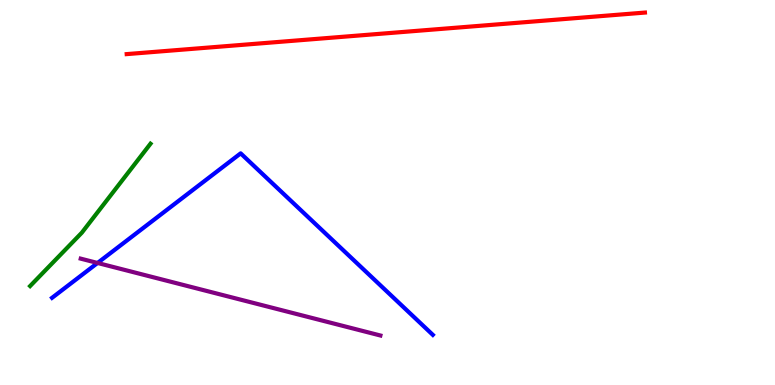[{'lines': ['blue', 'red'], 'intersections': []}, {'lines': ['green', 'red'], 'intersections': []}, {'lines': ['purple', 'red'], 'intersections': []}, {'lines': ['blue', 'green'], 'intersections': []}, {'lines': ['blue', 'purple'], 'intersections': [{'x': 1.26, 'y': 3.17}]}, {'lines': ['green', 'purple'], 'intersections': []}]